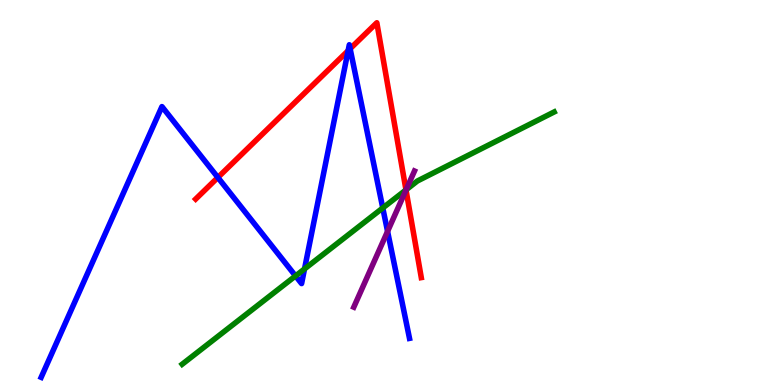[{'lines': ['blue', 'red'], 'intersections': [{'x': 2.81, 'y': 5.39}, {'x': 4.49, 'y': 8.68}, {'x': 4.52, 'y': 8.73}]}, {'lines': ['green', 'red'], 'intersections': [{'x': 5.24, 'y': 5.07}]}, {'lines': ['purple', 'red'], 'intersections': [{'x': 5.24, 'y': 5.06}]}, {'lines': ['blue', 'green'], 'intersections': [{'x': 3.81, 'y': 2.83}, {'x': 3.93, 'y': 3.01}, {'x': 4.94, 'y': 4.6}]}, {'lines': ['blue', 'purple'], 'intersections': [{'x': 5.0, 'y': 3.99}]}, {'lines': ['green', 'purple'], 'intersections': [{'x': 5.24, 'y': 5.07}]}]